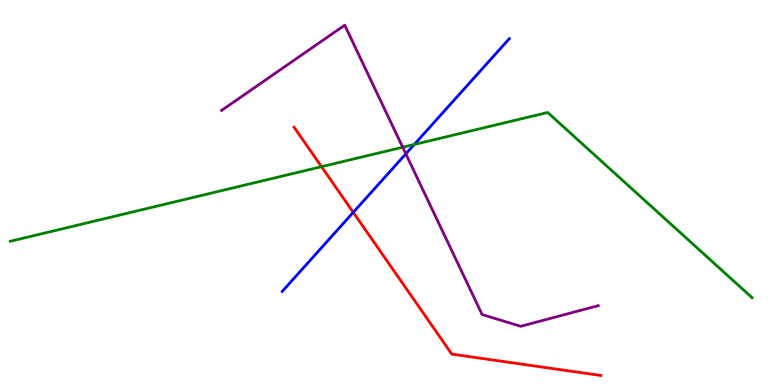[{'lines': ['blue', 'red'], 'intersections': [{'x': 4.56, 'y': 4.48}]}, {'lines': ['green', 'red'], 'intersections': [{'x': 4.15, 'y': 5.67}]}, {'lines': ['purple', 'red'], 'intersections': []}, {'lines': ['blue', 'green'], 'intersections': [{'x': 5.35, 'y': 6.25}]}, {'lines': ['blue', 'purple'], 'intersections': [{'x': 5.24, 'y': 6.0}]}, {'lines': ['green', 'purple'], 'intersections': [{'x': 5.2, 'y': 6.18}]}]